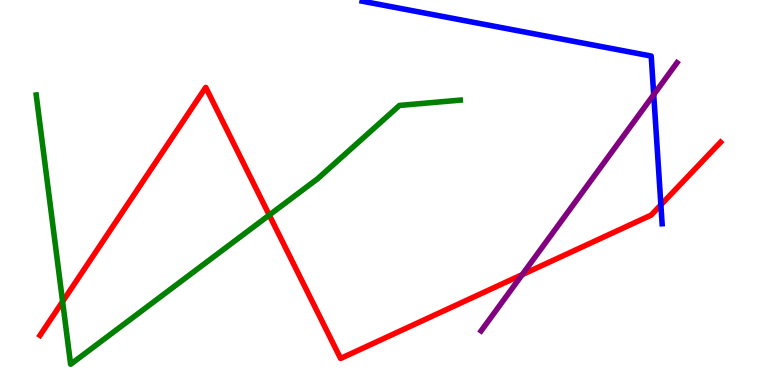[{'lines': ['blue', 'red'], 'intersections': [{'x': 8.53, 'y': 4.68}]}, {'lines': ['green', 'red'], 'intersections': [{'x': 0.808, 'y': 2.17}, {'x': 3.47, 'y': 4.41}]}, {'lines': ['purple', 'red'], 'intersections': [{'x': 6.74, 'y': 2.87}]}, {'lines': ['blue', 'green'], 'intersections': []}, {'lines': ['blue', 'purple'], 'intersections': [{'x': 8.44, 'y': 7.54}]}, {'lines': ['green', 'purple'], 'intersections': []}]